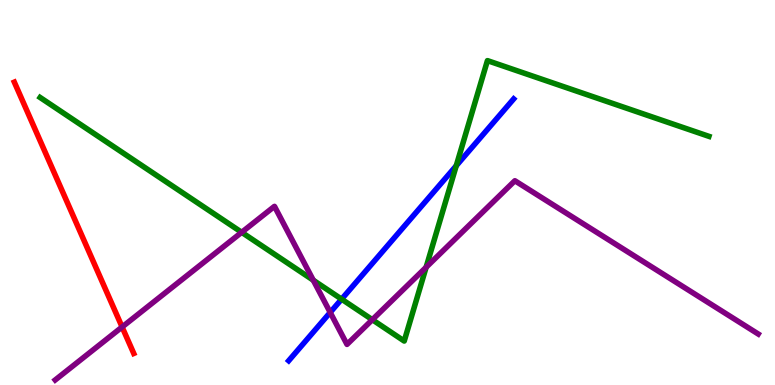[{'lines': ['blue', 'red'], 'intersections': []}, {'lines': ['green', 'red'], 'intersections': []}, {'lines': ['purple', 'red'], 'intersections': [{'x': 1.58, 'y': 1.51}]}, {'lines': ['blue', 'green'], 'intersections': [{'x': 4.41, 'y': 2.23}, {'x': 5.89, 'y': 5.69}]}, {'lines': ['blue', 'purple'], 'intersections': [{'x': 4.26, 'y': 1.88}]}, {'lines': ['green', 'purple'], 'intersections': [{'x': 3.12, 'y': 3.97}, {'x': 4.04, 'y': 2.72}, {'x': 4.8, 'y': 1.7}, {'x': 5.5, 'y': 3.06}]}]